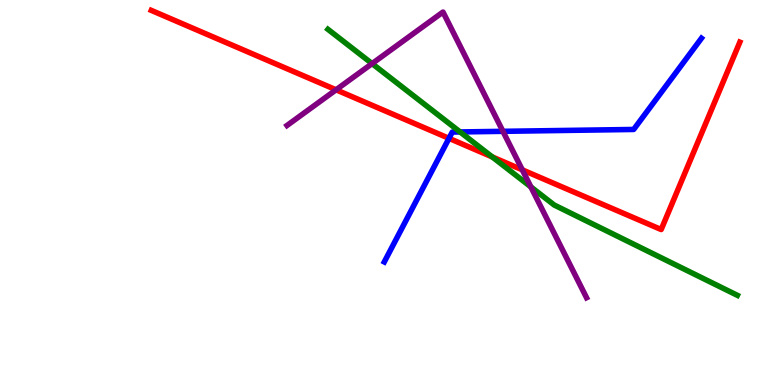[{'lines': ['blue', 'red'], 'intersections': [{'x': 5.79, 'y': 6.41}]}, {'lines': ['green', 'red'], 'intersections': [{'x': 6.35, 'y': 5.92}]}, {'lines': ['purple', 'red'], 'intersections': [{'x': 4.34, 'y': 7.67}, {'x': 6.74, 'y': 5.59}]}, {'lines': ['blue', 'green'], 'intersections': [{'x': 5.94, 'y': 6.57}]}, {'lines': ['blue', 'purple'], 'intersections': [{'x': 6.49, 'y': 6.59}]}, {'lines': ['green', 'purple'], 'intersections': [{'x': 4.8, 'y': 8.35}, {'x': 6.85, 'y': 5.15}]}]